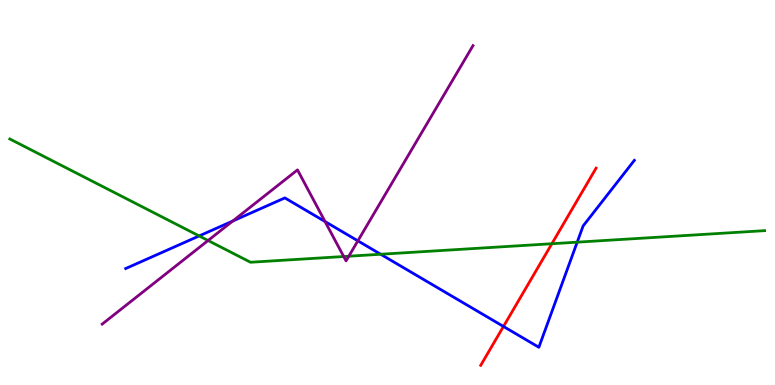[{'lines': ['blue', 'red'], 'intersections': [{'x': 6.5, 'y': 1.52}]}, {'lines': ['green', 'red'], 'intersections': [{'x': 7.12, 'y': 3.67}]}, {'lines': ['purple', 'red'], 'intersections': []}, {'lines': ['blue', 'green'], 'intersections': [{'x': 2.57, 'y': 3.87}, {'x': 4.91, 'y': 3.4}, {'x': 7.45, 'y': 3.71}]}, {'lines': ['blue', 'purple'], 'intersections': [{'x': 3.0, 'y': 4.26}, {'x': 4.19, 'y': 4.25}, {'x': 4.62, 'y': 3.74}]}, {'lines': ['green', 'purple'], 'intersections': [{'x': 2.68, 'y': 3.75}, {'x': 4.43, 'y': 3.34}, {'x': 4.5, 'y': 3.35}]}]